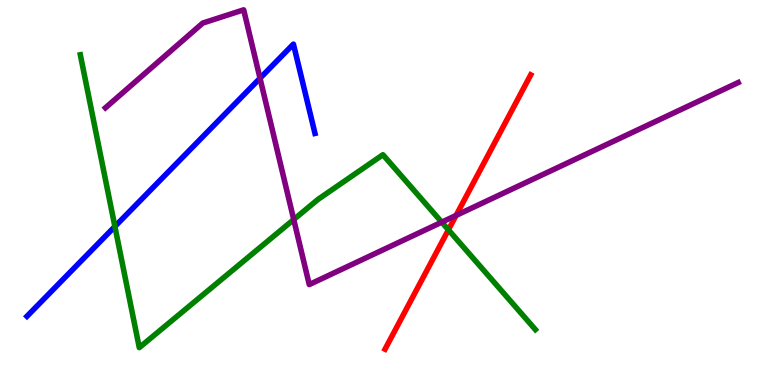[{'lines': ['blue', 'red'], 'intersections': []}, {'lines': ['green', 'red'], 'intersections': [{'x': 5.79, 'y': 4.03}]}, {'lines': ['purple', 'red'], 'intersections': [{'x': 5.88, 'y': 4.4}]}, {'lines': ['blue', 'green'], 'intersections': [{'x': 1.48, 'y': 4.12}]}, {'lines': ['blue', 'purple'], 'intersections': [{'x': 3.36, 'y': 7.97}]}, {'lines': ['green', 'purple'], 'intersections': [{'x': 3.79, 'y': 4.3}, {'x': 5.7, 'y': 4.23}]}]